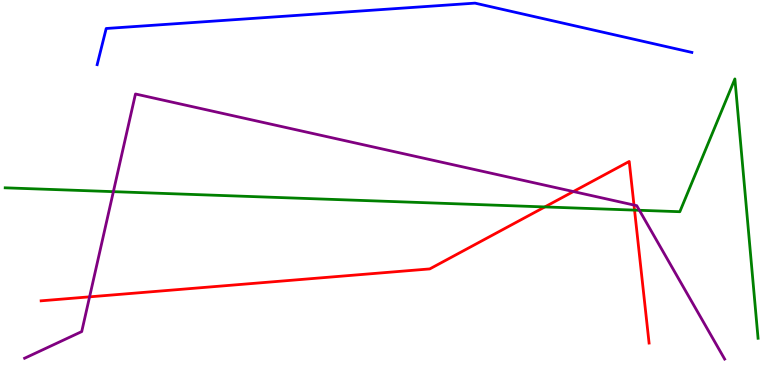[{'lines': ['blue', 'red'], 'intersections': []}, {'lines': ['green', 'red'], 'intersections': [{'x': 7.03, 'y': 4.63}, {'x': 8.19, 'y': 4.54}]}, {'lines': ['purple', 'red'], 'intersections': [{'x': 1.16, 'y': 2.29}, {'x': 7.4, 'y': 5.02}, {'x': 8.18, 'y': 4.67}]}, {'lines': ['blue', 'green'], 'intersections': []}, {'lines': ['blue', 'purple'], 'intersections': []}, {'lines': ['green', 'purple'], 'intersections': [{'x': 1.46, 'y': 5.02}, {'x': 8.25, 'y': 4.54}]}]